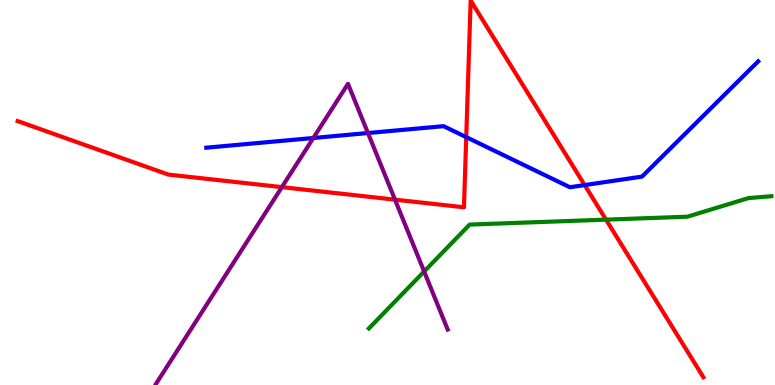[{'lines': ['blue', 'red'], 'intersections': [{'x': 6.02, 'y': 6.44}, {'x': 7.54, 'y': 5.19}]}, {'lines': ['green', 'red'], 'intersections': [{'x': 7.82, 'y': 4.29}]}, {'lines': ['purple', 'red'], 'intersections': [{'x': 3.64, 'y': 5.14}, {'x': 5.1, 'y': 4.81}]}, {'lines': ['blue', 'green'], 'intersections': []}, {'lines': ['blue', 'purple'], 'intersections': [{'x': 4.04, 'y': 6.42}, {'x': 4.75, 'y': 6.54}]}, {'lines': ['green', 'purple'], 'intersections': [{'x': 5.47, 'y': 2.95}]}]